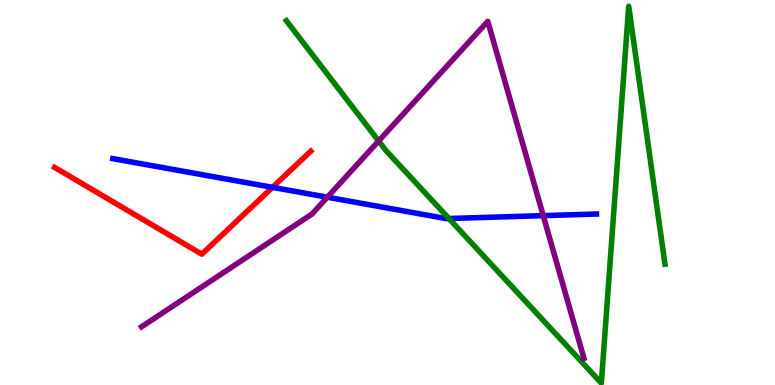[{'lines': ['blue', 'red'], 'intersections': [{'x': 3.52, 'y': 5.13}]}, {'lines': ['green', 'red'], 'intersections': []}, {'lines': ['purple', 'red'], 'intersections': []}, {'lines': ['blue', 'green'], 'intersections': [{'x': 5.79, 'y': 4.32}]}, {'lines': ['blue', 'purple'], 'intersections': [{'x': 4.22, 'y': 4.88}, {'x': 7.01, 'y': 4.4}]}, {'lines': ['green', 'purple'], 'intersections': [{'x': 4.89, 'y': 6.34}]}]